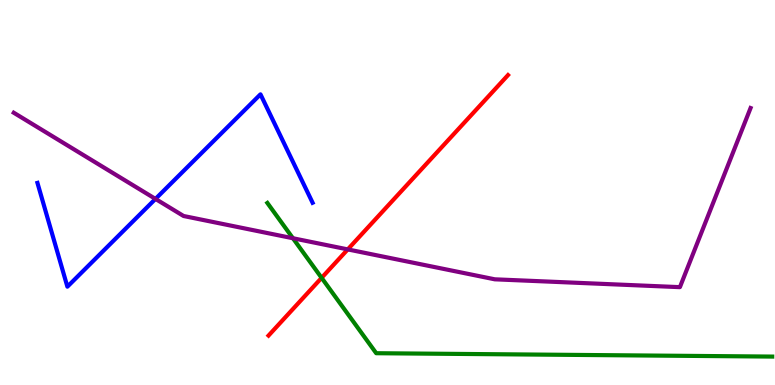[{'lines': ['blue', 'red'], 'intersections': []}, {'lines': ['green', 'red'], 'intersections': [{'x': 4.15, 'y': 2.78}]}, {'lines': ['purple', 'red'], 'intersections': [{'x': 4.49, 'y': 3.52}]}, {'lines': ['blue', 'green'], 'intersections': []}, {'lines': ['blue', 'purple'], 'intersections': [{'x': 2.01, 'y': 4.83}]}, {'lines': ['green', 'purple'], 'intersections': [{'x': 3.78, 'y': 3.81}]}]